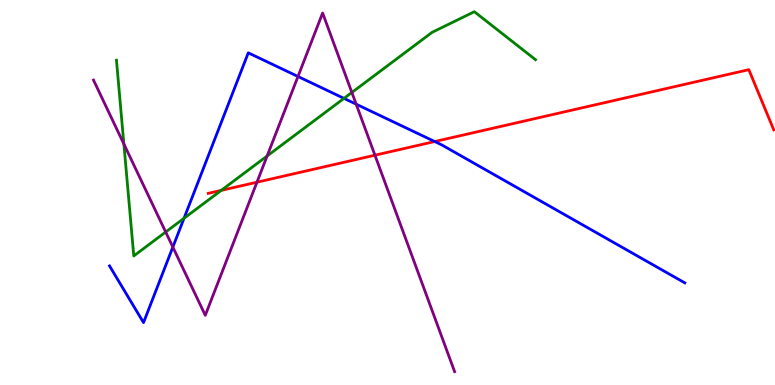[{'lines': ['blue', 'red'], 'intersections': [{'x': 5.61, 'y': 6.32}]}, {'lines': ['green', 'red'], 'intersections': [{'x': 2.85, 'y': 5.05}]}, {'lines': ['purple', 'red'], 'intersections': [{'x': 3.32, 'y': 5.27}, {'x': 4.84, 'y': 5.97}]}, {'lines': ['blue', 'green'], 'intersections': [{'x': 2.37, 'y': 4.33}, {'x': 4.44, 'y': 7.44}]}, {'lines': ['blue', 'purple'], 'intersections': [{'x': 2.23, 'y': 3.58}, {'x': 3.84, 'y': 8.01}, {'x': 4.6, 'y': 7.29}]}, {'lines': ['green', 'purple'], 'intersections': [{'x': 1.6, 'y': 6.26}, {'x': 2.14, 'y': 3.97}, {'x': 3.45, 'y': 5.95}, {'x': 4.54, 'y': 7.6}]}]